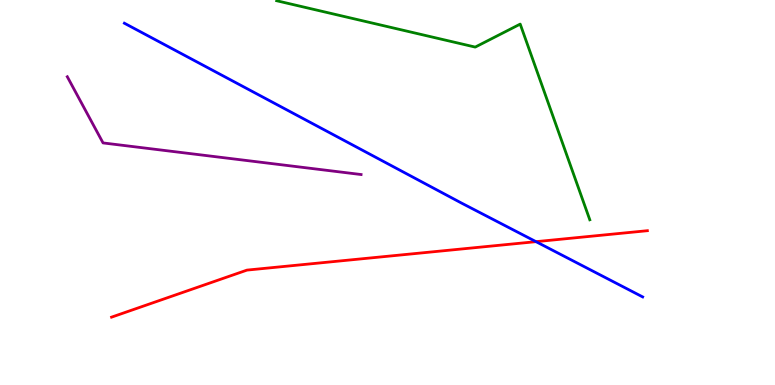[{'lines': ['blue', 'red'], 'intersections': [{'x': 6.92, 'y': 3.72}]}, {'lines': ['green', 'red'], 'intersections': []}, {'lines': ['purple', 'red'], 'intersections': []}, {'lines': ['blue', 'green'], 'intersections': []}, {'lines': ['blue', 'purple'], 'intersections': []}, {'lines': ['green', 'purple'], 'intersections': []}]